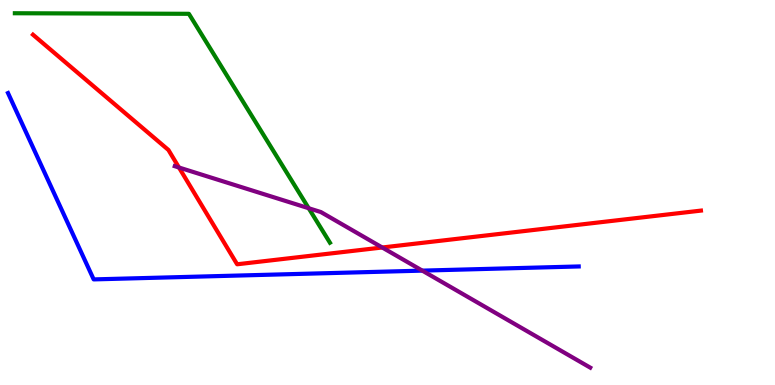[{'lines': ['blue', 'red'], 'intersections': []}, {'lines': ['green', 'red'], 'intersections': []}, {'lines': ['purple', 'red'], 'intersections': [{'x': 2.31, 'y': 5.65}, {'x': 4.93, 'y': 3.57}]}, {'lines': ['blue', 'green'], 'intersections': []}, {'lines': ['blue', 'purple'], 'intersections': [{'x': 5.45, 'y': 2.97}]}, {'lines': ['green', 'purple'], 'intersections': [{'x': 3.98, 'y': 4.59}]}]